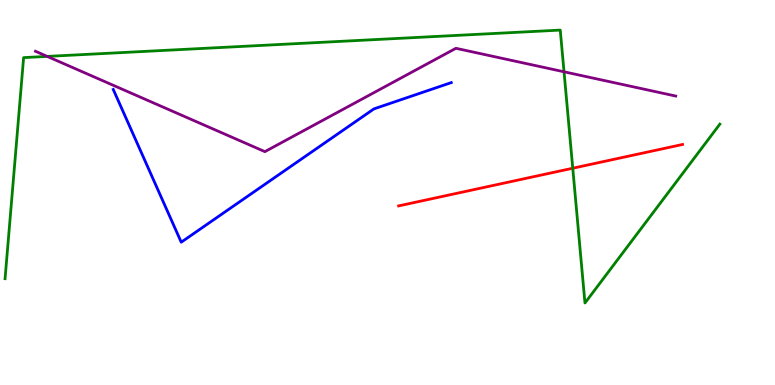[{'lines': ['blue', 'red'], 'intersections': []}, {'lines': ['green', 'red'], 'intersections': [{'x': 7.39, 'y': 5.63}]}, {'lines': ['purple', 'red'], 'intersections': []}, {'lines': ['blue', 'green'], 'intersections': []}, {'lines': ['blue', 'purple'], 'intersections': []}, {'lines': ['green', 'purple'], 'intersections': [{'x': 0.609, 'y': 8.54}, {'x': 7.28, 'y': 8.14}]}]